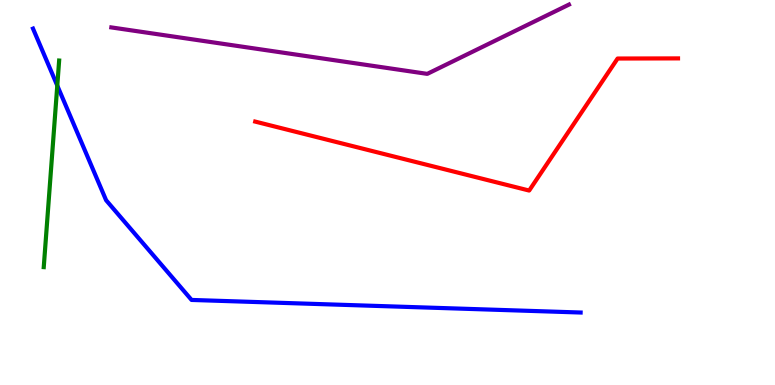[{'lines': ['blue', 'red'], 'intersections': []}, {'lines': ['green', 'red'], 'intersections': []}, {'lines': ['purple', 'red'], 'intersections': []}, {'lines': ['blue', 'green'], 'intersections': [{'x': 0.739, 'y': 7.78}]}, {'lines': ['blue', 'purple'], 'intersections': []}, {'lines': ['green', 'purple'], 'intersections': []}]